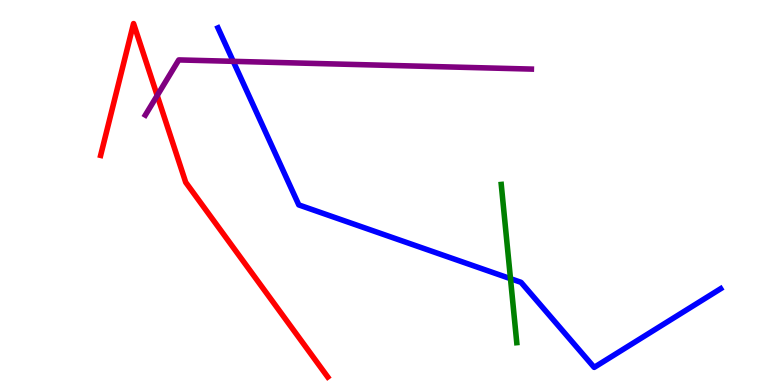[{'lines': ['blue', 'red'], 'intersections': []}, {'lines': ['green', 'red'], 'intersections': []}, {'lines': ['purple', 'red'], 'intersections': [{'x': 2.03, 'y': 7.52}]}, {'lines': ['blue', 'green'], 'intersections': [{'x': 6.59, 'y': 2.76}]}, {'lines': ['blue', 'purple'], 'intersections': [{'x': 3.01, 'y': 8.41}]}, {'lines': ['green', 'purple'], 'intersections': []}]